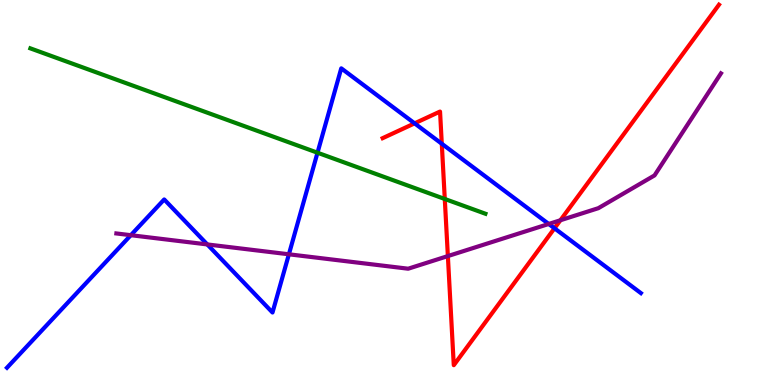[{'lines': ['blue', 'red'], 'intersections': [{'x': 5.35, 'y': 6.8}, {'x': 5.7, 'y': 6.27}, {'x': 7.15, 'y': 4.07}]}, {'lines': ['green', 'red'], 'intersections': [{'x': 5.74, 'y': 4.83}]}, {'lines': ['purple', 'red'], 'intersections': [{'x': 5.78, 'y': 3.35}, {'x': 7.23, 'y': 4.28}]}, {'lines': ['blue', 'green'], 'intersections': [{'x': 4.1, 'y': 6.03}]}, {'lines': ['blue', 'purple'], 'intersections': [{'x': 1.69, 'y': 3.89}, {'x': 2.67, 'y': 3.65}, {'x': 3.73, 'y': 3.39}, {'x': 7.08, 'y': 4.18}]}, {'lines': ['green', 'purple'], 'intersections': []}]